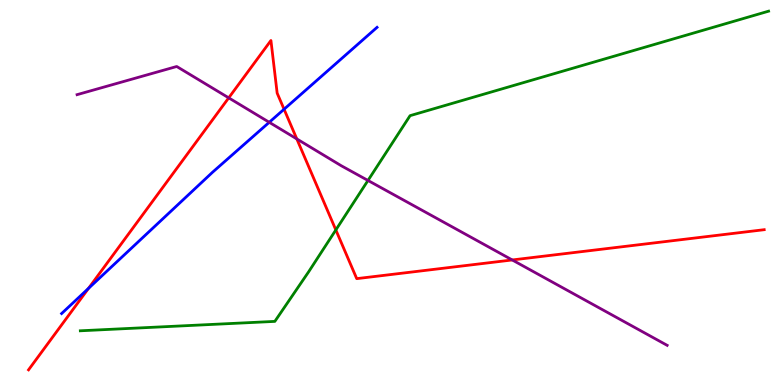[{'lines': ['blue', 'red'], 'intersections': [{'x': 1.14, 'y': 2.51}, {'x': 3.67, 'y': 7.16}]}, {'lines': ['green', 'red'], 'intersections': [{'x': 4.33, 'y': 4.03}]}, {'lines': ['purple', 'red'], 'intersections': [{'x': 2.95, 'y': 7.46}, {'x': 3.83, 'y': 6.39}, {'x': 6.61, 'y': 3.25}]}, {'lines': ['blue', 'green'], 'intersections': []}, {'lines': ['blue', 'purple'], 'intersections': [{'x': 3.47, 'y': 6.82}]}, {'lines': ['green', 'purple'], 'intersections': [{'x': 4.75, 'y': 5.31}]}]